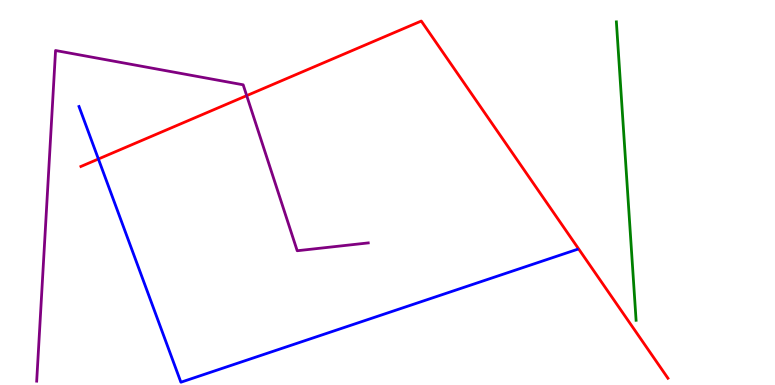[{'lines': ['blue', 'red'], 'intersections': [{'x': 1.27, 'y': 5.87}]}, {'lines': ['green', 'red'], 'intersections': []}, {'lines': ['purple', 'red'], 'intersections': [{'x': 3.18, 'y': 7.52}]}, {'lines': ['blue', 'green'], 'intersections': []}, {'lines': ['blue', 'purple'], 'intersections': []}, {'lines': ['green', 'purple'], 'intersections': []}]